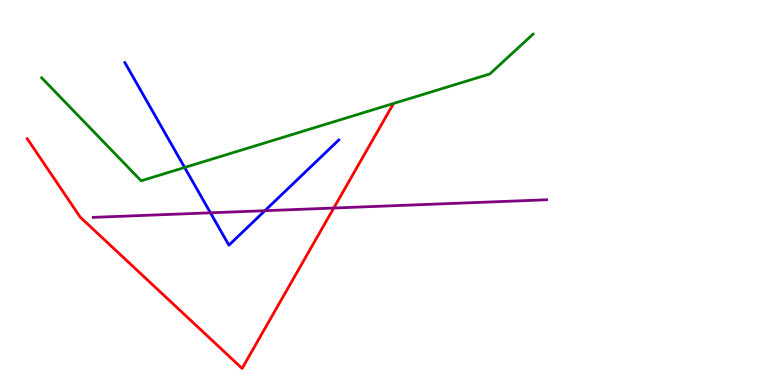[{'lines': ['blue', 'red'], 'intersections': []}, {'lines': ['green', 'red'], 'intersections': []}, {'lines': ['purple', 'red'], 'intersections': [{'x': 4.31, 'y': 4.6}]}, {'lines': ['blue', 'green'], 'intersections': [{'x': 2.38, 'y': 5.65}]}, {'lines': ['blue', 'purple'], 'intersections': [{'x': 2.72, 'y': 4.47}, {'x': 3.42, 'y': 4.53}]}, {'lines': ['green', 'purple'], 'intersections': []}]